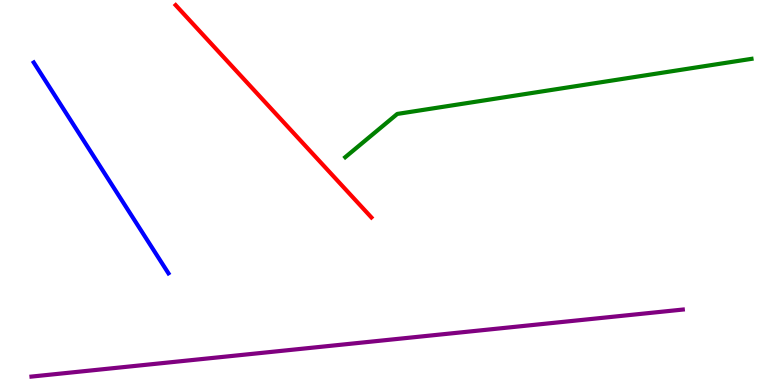[{'lines': ['blue', 'red'], 'intersections': []}, {'lines': ['green', 'red'], 'intersections': []}, {'lines': ['purple', 'red'], 'intersections': []}, {'lines': ['blue', 'green'], 'intersections': []}, {'lines': ['blue', 'purple'], 'intersections': []}, {'lines': ['green', 'purple'], 'intersections': []}]